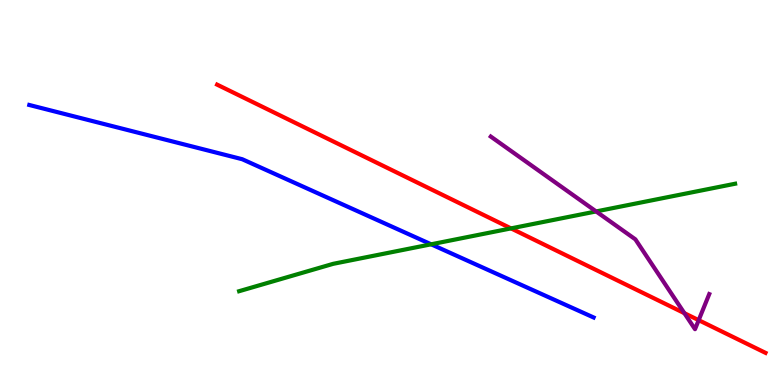[{'lines': ['blue', 'red'], 'intersections': []}, {'lines': ['green', 'red'], 'intersections': [{'x': 6.59, 'y': 4.07}]}, {'lines': ['purple', 'red'], 'intersections': [{'x': 8.83, 'y': 1.87}, {'x': 9.02, 'y': 1.68}]}, {'lines': ['blue', 'green'], 'intersections': [{'x': 5.56, 'y': 3.65}]}, {'lines': ['blue', 'purple'], 'intersections': []}, {'lines': ['green', 'purple'], 'intersections': [{'x': 7.69, 'y': 4.51}]}]